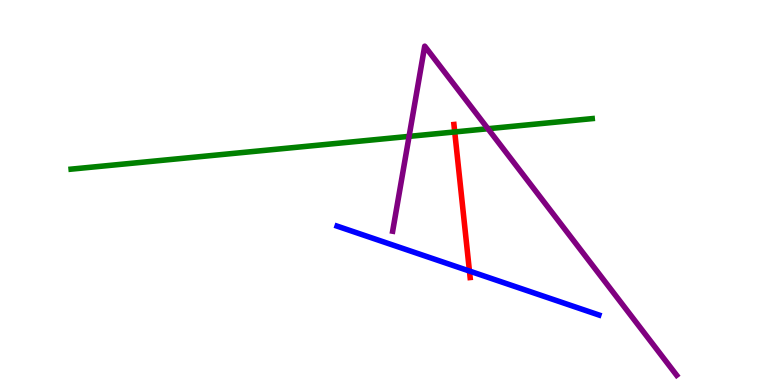[{'lines': ['blue', 'red'], 'intersections': [{'x': 6.06, 'y': 2.96}]}, {'lines': ['green', 'red'], 'intersections': [{'x': 5.87, 'y': 6.57}]}, {'lines': ['purple', 'red'], 'intersections': []}, {'lines': ['blue', 'green'], 'intersections': []}, {'lines': ['blue', 'purple'], 'intersections': []}, {'lines': ['green', 'purple'], 'intersections': [{'x': 5.28, 'y': 6.46}, {'x': 6.3, 'y': 6.66}]}]